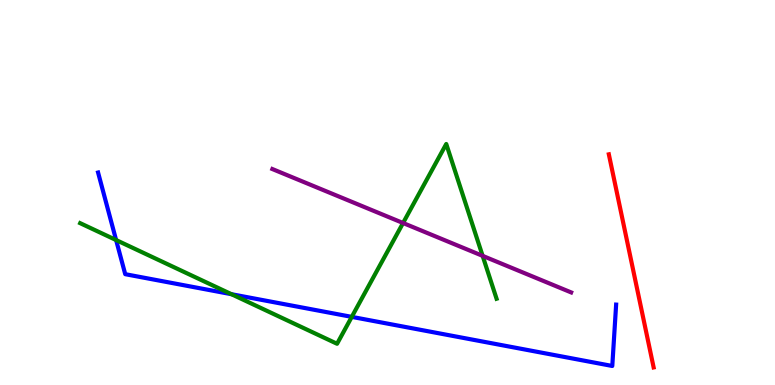[{'lines': ['blue', 'red'], 'intersections': []}, {'lines': ['green', 'red'], 'intersections': []}, {'lines': ['purple', 'red'], 'intersections': []}, {'lines': ['blue', 'green'], 'intersections': [{'x': 1.5, 'y': 3.77}, {'x': 2.99, 'y': 2.36}, {'x': 4.54, 'y': 1.77}]}, {'lines': ['blue', 'purple'], 'intersections': []}, {'lines': ['green', 'purple'], 'intersections': [{'x': 5.2, 'y': 4.21}, {'x': 6.23, 'y': 3.35}]}]